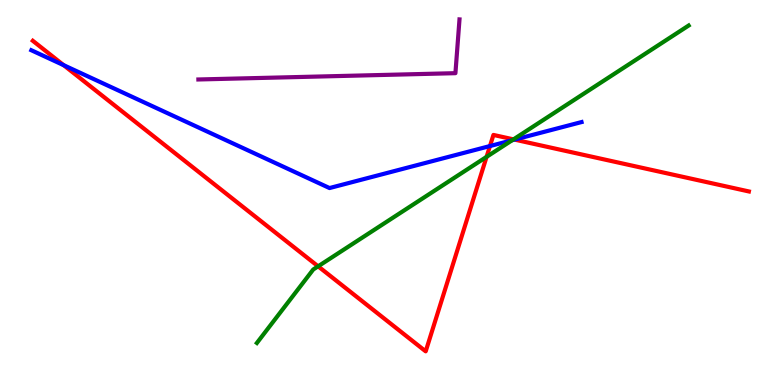[{'lines': ['blue', 'red'], 'intersections': [{'x': 0.821, 'y': 8.31}, {'x': 6.32, 'y': 6.21}, {'x': 6.64, 'y': 6.37}]}, {'lines': ['green', 'red'], 'intersections': [{'x': 4.1, 'y': 3.08}, {'x': 6.28, 'y': 5.93}, {'x': 6.63, 'y': 6.38}]}, {'lines': ['purple', 'red'], 'intersections': []}, {'lines': ['blue', 'green'], 'intersections': [{'x': 6.61, 'y': 6.36}]}, {'lines': ['blue', 'purple'], 'intersections': []}, {'lines': ['green', 'purple'], 'intersections': []}]